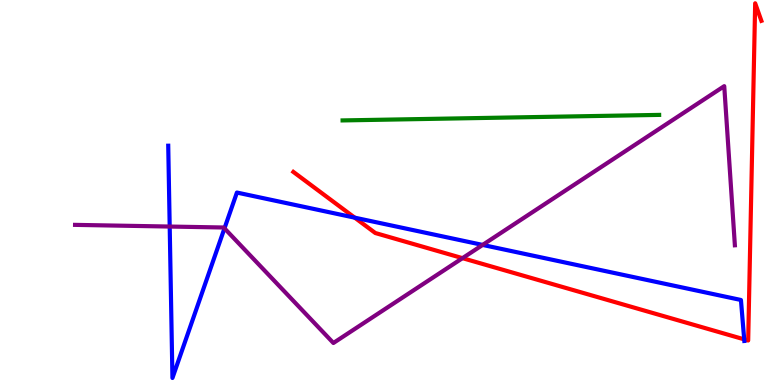[{'lines': ['blue', 'red'], 'intersections': [{'x': 4.58, 'y': 4.35}, {'x': 9.6, 'y': 1.19}]}, {'lines': ['green', 'red'], 'intersections': []}, {'lines': ['purple', 'red'], 'intersections': [{'x': 5.97, 'y': 3.29}]}, {'lines': ['blue', 'green'], 'intersections': []}, {'lines': ['blue', 'purple'], 'intersections': [{'x': 2.19, 'y': 4.12}, {'x': 2.9, 'y': 4.07}, {'x': 6.23, 'y': 3.64}]}, {'lines': ['green', 'purple'], 'intersections': []}]